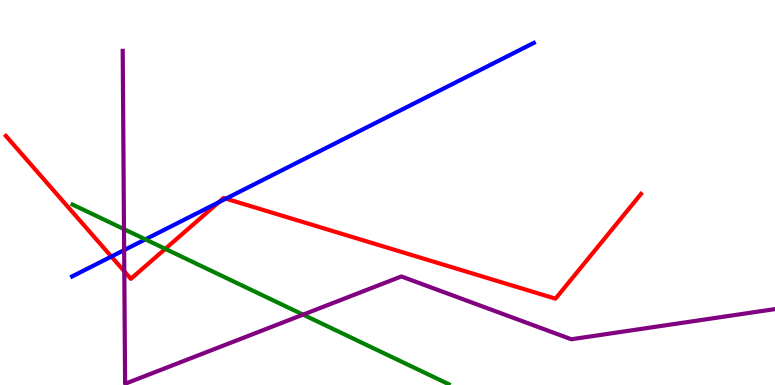[{'lines': ['blue', 'red'], 'intersections': [{'x': 1.44, 'y': 3.34}, {'x': 2.82, 'y': 4.75}, {'x': 2.91, 'y': 4.84}]}, {'lines': ['green', 'red'], 'intersections': [{'x': 2.13, 'y': 3.54}]}, {'lines': ['purple', 'red'], 'intersections': [{'x': 1.6, 'y': 2.95}]}, {'lines': ['blue', 'green'], 'intersections': [{'x': 1.88, 'y': 3.78}]}, {'lines': ['blue', 'purple'], 'intersections': [{'x': 1.6, 'y': 3.5}]}, {'lines': ['green', 'purple'], 'intersections': [{'x': 1.6, 'y': 4.05}, {'x': 3.91, 'y': 1.83}]}]